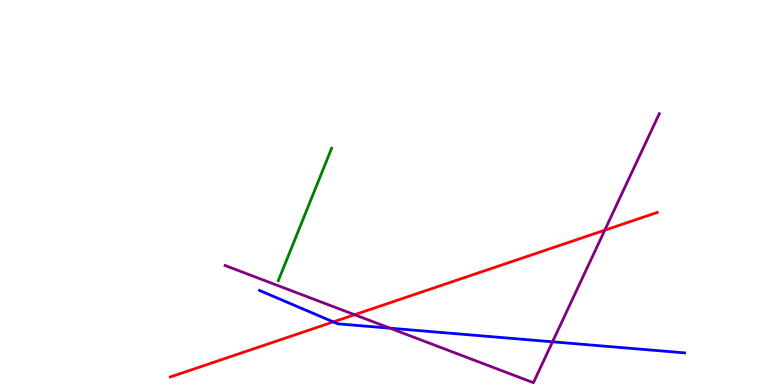[{'lines': ['blue', 'red'], 'intersections': [{'x': 4.3, 'y': 1.64}]}, {'lines': ['green', 'red'], 'intersections': []}, {'lines': ['purple', 'red'], 'intersections': [{'x': 4.58, 'y': 1.83}, {'x': 7.8, 'y': 4.02}]}, {'lines': ['blue', 'green'], 'intersections': []}, {'lines': ['blue', 'purple'], 'intersections': [{'x': 5.03, 'y': 1.48}, {'x': 7.13, 'y': 1.12}]}, {'lines': ['green', 'purple'], 'intersections': []}]